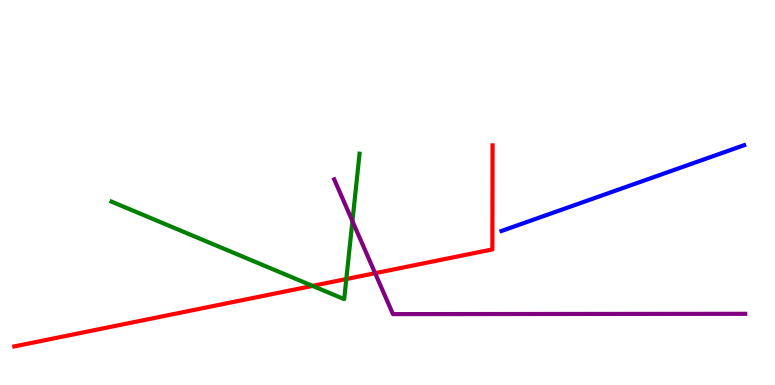[{'lines': ['blue', 'red'], 'intersections': []}, {'lines': ['green', 'red'], 'intersections': [{'x': 4.03, 'y': 2.57}, {'x': 4.47, 'y': 2.75}]}, {'lines': ['purple', 'red'], 'intersections': [{'x': 4.84, 'y': 2.9}]}, {'lines': ['blue', 'green'], 'intersections': []}, {'lines': ['blue', 'purple'], 'intersections': []}, {'lines': ['green', 'purple'], 'intersections': [{'x': 4.55, 'y': 4.26}]}]